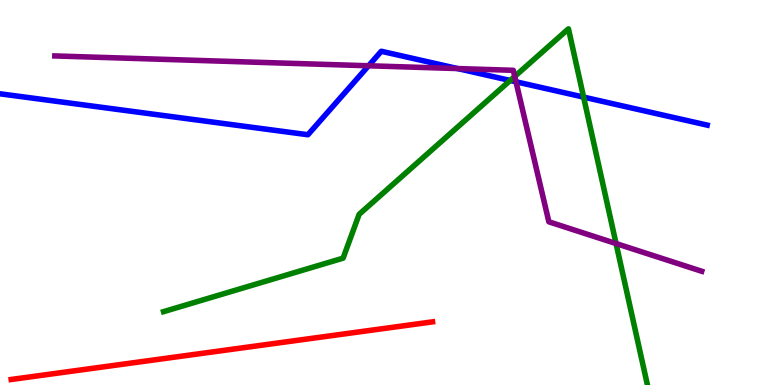[{'lines': ['blue', 'red'], 'intersections': []}, {'lines': ['green', 'red'], 'intersections': []}, {'lines': ['purple', 'red'], 'intersections': []}, {'lines': ['blue', 'green'], 'intersections': [{'x': 6.58, 'y': 7.91}, {'x': 7.53, 'y': 7.48}]}, {'lines': ['blue', 'purple'], 'intersections': [{'x': 4.76, 'y': 8.29}, {'x': 5.91, 'y': 8.22}, {'x': 6.66, 'y': 7.88}]}, {'lines': ['green', 'purple'], 'intersections': [{'x': 6.64, 'y': 8.01}, {'x': 7.95, 'y': 3.67}]}]